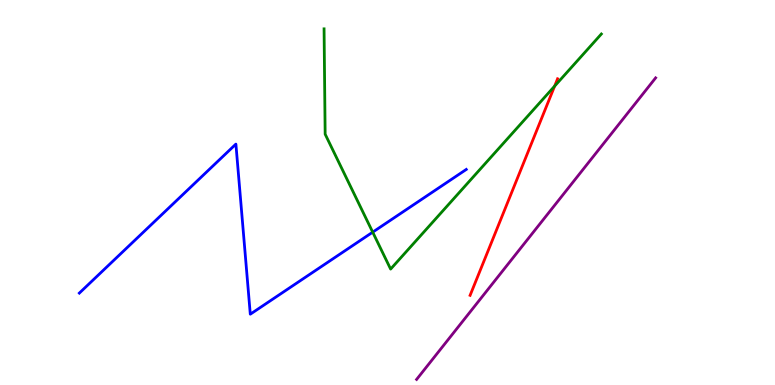[{'lines': ['blue', 'red'], 'intersections': []}, {'lines': ['green', 'red'], 'intersections': [{'x': 7.16, 'y': 7.76}]}, {'lines': ['purple', 'red'], 'intersections': []}, {'lines': ['blue', 'green'], 'intersections': [{'x': 4.81, 'y': 3.97}]}, {'lines': ['blue', 'purple'], 'intersections': []}, {'lines': ['green', 'purple'], 'intersections': []}]